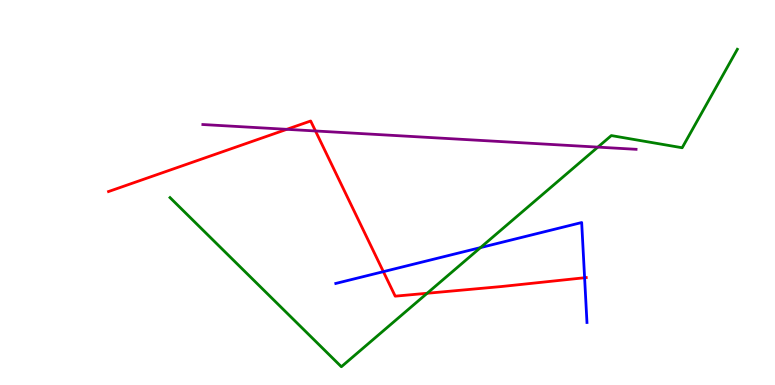[{'lines': ['blue', 'red'], 'intersections': [{'x': 4.95, 'y': 2.94}, {'x': 7.54, 'y': 2.79}]}, {'lines': ['green', 'red'], 'intersections': [{'x': 5.51, 'y': 2.38}]}, {'lines': ['purple', 'red'], 'intersections': [{'x': 3.7, 'y': 6.64}, {'x': 4.07, 'y': 6.6}]}, {'lines': ['blue', 'green'], 'intersections': [{'x': 6.2, 'y': 3.57}]}, {'lines': ['blue', 'purple'], 'intersections': []}, {'lines': ['green', 'purple'], 'intersections': [{'x': 7.71, 'y': 6.18}]}]